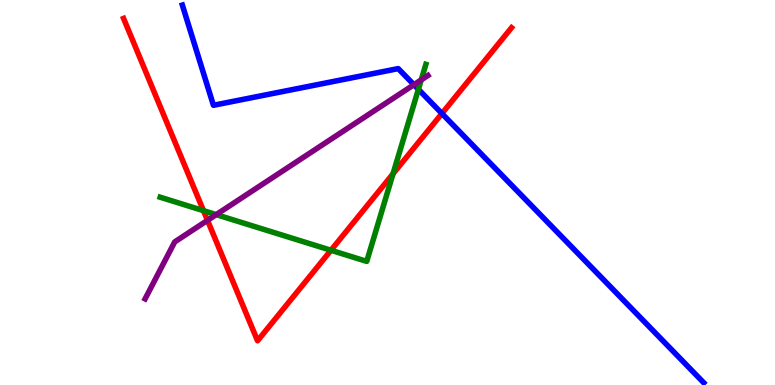[{'lines': ['blue', 'red'], 'intersections': [{'x': 5.7, 'y': 7.05}]}, {'lines': ['green', 'red'], 'intersections': [{'x': 2.63, 'y': 4.53}, {'x': 4.27, 'y': 3.5}, {'x': 5.07, 'y': 5.49}]}, {'lines': ['purple', 'red'], 'intersections': [{'x': 2.68, 'y': 4.28}]}, {'lines': ['blue', 'green'], 'intersections': [{'x': 5.4, 'y': 7.68}]}, {'lines': ['blue', 'purple'], 'intersections': [{'x': 5.34, 'y': 7.8}]}, {'lines': ['green', 'purple'], 'intersections': [{'x': 2.79, 'y': 4.43}, {'x': 5.44, 'y': 7.92}]}]